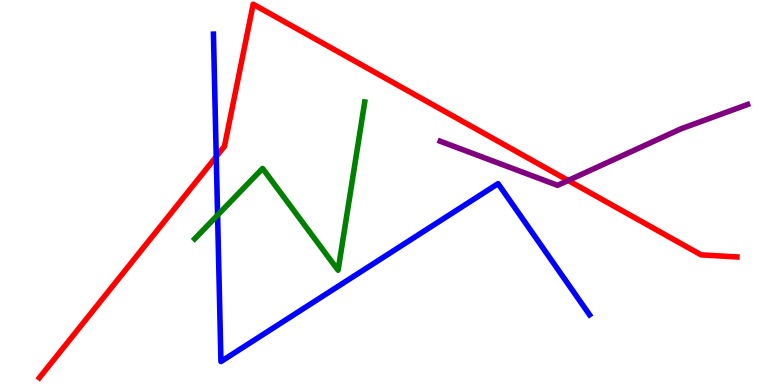[{'lines': ['blue', 'red'], 'intersections': [{'x': 2.79, 'y': 5.93}]}, {'lines': ['green', 'red'], 'intersections': []}, {'lines': ['purple', 'red'], 'intersections': [{'x': 7.33, 'y': 5.31}]}, {'lines': ['blue', 'green'], 'intersections': [{'x': 2.81, 'y': 4.41}]}, {'lines': ['blue', 'purple'], 'intersections': []}, {'lines': ['green', 'purple'], 'intersections': []}]